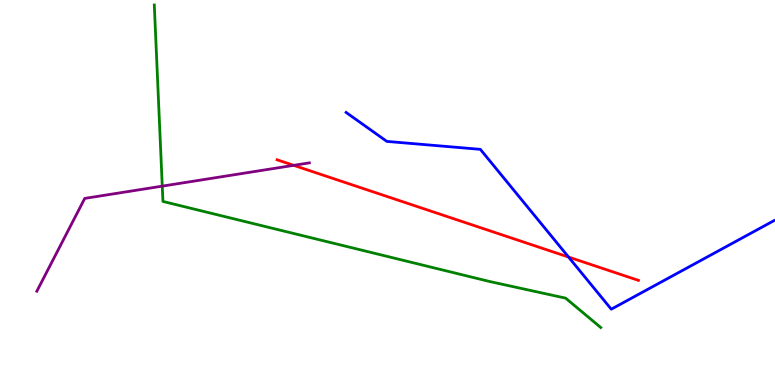[{'lines': ['blue', 'red'], 'intersections': [{'x': 7.34, 'y': 3.32}]}, {'lines': ['green', 'red'], 'intersections': []}, {'lines': ['purple', 'red'], 'intersections': [{'x': 3.79, 'y': 5.71}]}, {'lines': ['blue', 'green'], 'intersections': []}, {'lines': ['blue', 'purple'], 'intersections': []}, {'lines': ['green', 'purple'], 'intersections': [{'x': 2.09, 'y': 5.17}]}]